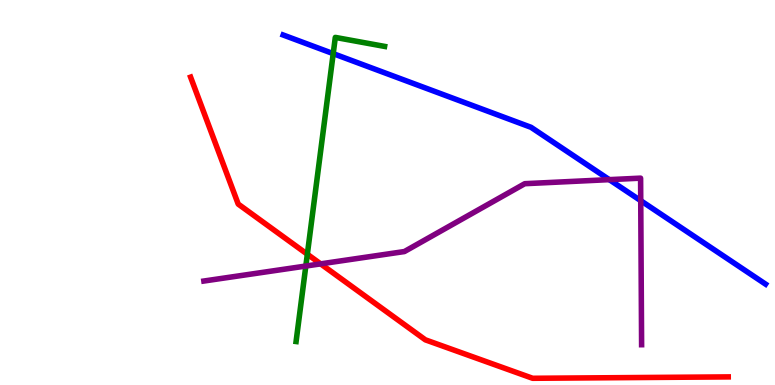[{'lines': ['blue', 'red'], 'intersections': []}, {'lines': ['green', 'red'], 'intersections': [{'x': 3.97, 'y': 3.4}]}, {'lines': ['purple', 'red'], 'intersections': [{'x': 4.14, 'y': 3.15}]}, {'lines': ['blue', 'green'], 'intersections': [{'x': 4.3, 'y': 8.61}]}, {'lines': ['blue', 'purple'], 'intersections': [{'x': 7.86, 'y': 5.33}, {'x': 8.27, 'y': 4.79}]}, {'lines': ['green', 'purple'], 'intersections': [{'x': 3.95, 'y': 3.09}]}]